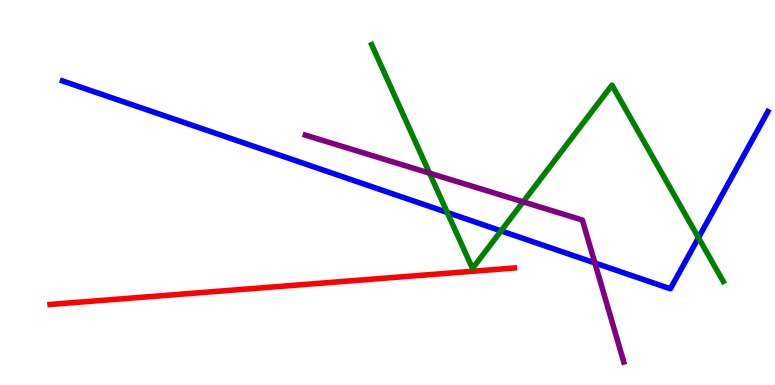[{'lines': ['blue', 'red'], 'intersections': []}, {'lines': ['green', 'red'], 'intersections': []}, {'lines': ['purple', 'red'], 'intersections': []}, {'lines': ['blue', 'green'], 'intersections': [{'x': 5.77, 'y': 4.48}, {'x': 6.47, 'y': 4.0}, {'x': 9.01, 'y': 3.83}]}, {'lines': ['blue', 'purple'], 'intersections': [{'x': 7.68, 'y': 3.17}]}, {'lines': ['green', 'purple'], 'intersections': [{'x': 5.54, 'y': 5.5}, {'x': 6.75, 'y': 4.76}]}]